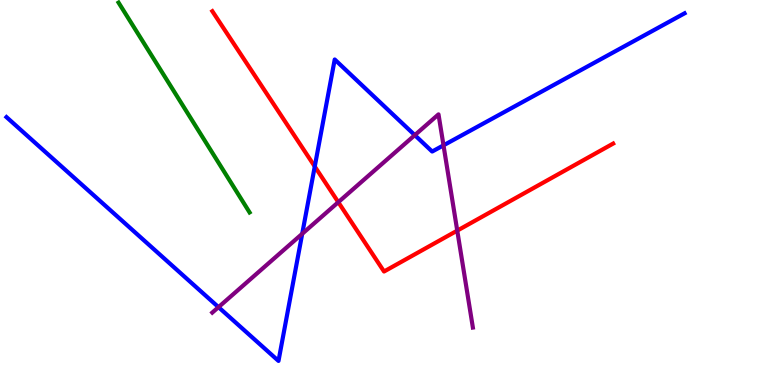[{'lines': ['blue', 'red'], 'intersections': [{'x': 4.06, 'y': 5.68}]}, {'lines': ['green', 'red'], 'intersections': []}, {'lines': ['purple', 'red'], 'intersections': [{'x': 4.37, 'y': 4.75}, {'x': 5.9, 'y': 4.01}]}, {'lines': ['blue', 'green'], 'intersections': []}, {'lines': ['blue', 'purple'], 'intersections': [{'x': 2.82, 'y': 2.02}, {'x': 3.9, 'y': 3.93}, {'x': 5.35, 'y': 6.49}, {'x': 5.72, 'y': 6.23}]}, {'lines': ['green', 'purple'], 'intersections': []}]